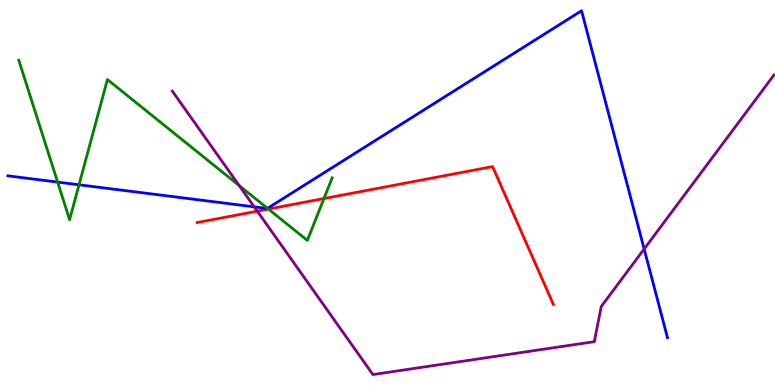[{'lines': ['blue', 'red'], 'intersections': []}, {'lines': ['green', 'red'], 'intersections': [{'x': 3.46, 'y': 4.57}, {'x': 4.18, 'y': 4.84}]}, {'lines': ['purple', 'red'], 'intersections': [{'x': 3.32, 'y': 4.52}]}, {'lines': ['blue', 'green'], 'intersections': [{'x': 0.743, 'y': 5.27}, {'x': 1.02, 'y': 5.2}, {'x': 3.45, 'y': 4.59}]}, {'lines': ['blue', 'purple'], 'intersections': [{'x': 3.28, 'y': 4.63}, {'x': 8.31, 'y': 3.53}]}, {'lines': ['green', 'purple'], 'intersections': [{'x': 3.09, 'y': 5.18}]}]